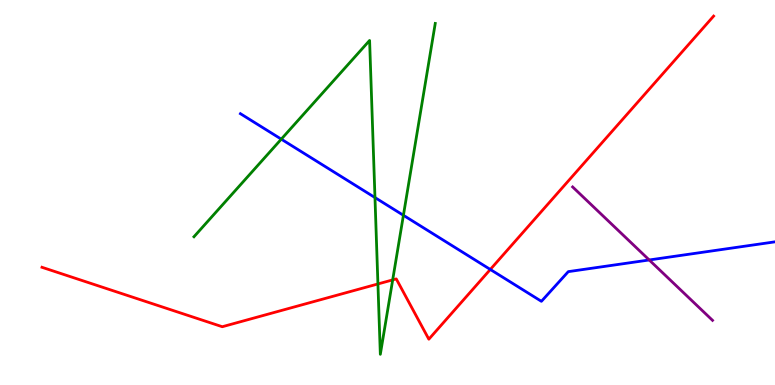[{'lines': ['blue', 'red'], 'intersections': [{'x': 6.33, 'y': 3.0}]}, {'lines': ['green', 'red'], 'intersections': [{'x': 4.88, 'y': 2.62}, {'x': 5.07, 'y': 2.73}]}, {'lines': ['purple', 'red'], 'intersections': []}, {'lines': ['blue', 'green'], 'intersections': [{'x': 3.63, 'y': 6.39}, {'x': 4.84, 'y': 4.87}, {'x': 5.21, 'y': 4.41}]}, {'lines': ['blue', 'purple'], 'intersections': [{'x': 8.38, 'y': 3.25}]}, {'lines': ['green', 'purple'], 'intersections': []}]